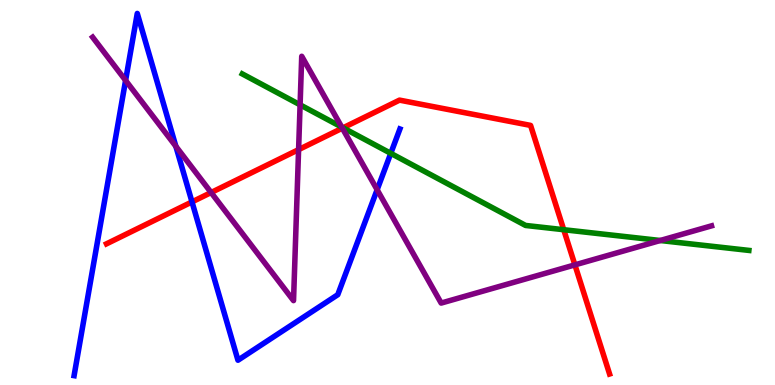[{'lines': ['blue', 'red'], 'intersections': [{'x': 2.48, 'y': 4.76}]}, {'lines': ['green', 'red'], 'intersections': [{'x': 4.43, 'y': 6.68}, {'x': 7.27, 'y': 4.03}]}, {'lines': ['purple', 'red'], 'intersections': [{'x': 2.72, 'y': 5.0}, {'x': 3.85, 'y': 6.11}, {'x': 4.42, 'y': 6.67}, {'x': 7.42, 'y': 3.12}]}, {'lines': ['blue', 'green'], 'intersections': [{'x': 5.04, 'y': 6.02}]}, {'lines': ['blue', 'purple'], 'intersections': [{'x': 1.62, 'y': 7.91}, {'x': 2.27, 'y': 6.2}, {'x': 4.87, 'y': 5.07}]}, {'lines': ['green', 'purple'], 'intersections': [{'x': 3.87, 'y': 7.28}, {'x': 4.41, 'y': 6.7}, {'x': 8.52, 'y': 3.75}]}]